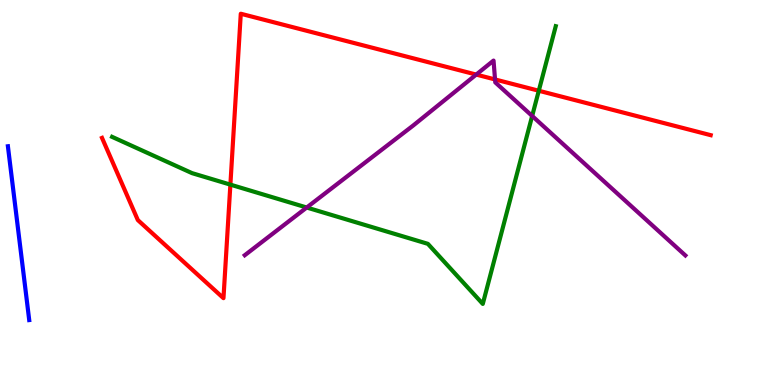[{'lines': ['blue', 'red'], 'intersections': []}, {'lines': ['green', 'red'], 'intersections': [{'x': 2.97, 'y': 5.2}, {'x': 6.95, 'y': 7.64}]}, {'lines': ['purple', 'red'], 'intersections': [{'x': 6.14, 'y': 8.06}, {'x': 6.39, 'y': 7.94}]}, {'lines': ['blue', 'green'], 'intersections': []}, {'lines': ['blue', 'purple'], 'intersections': []}, {'lines': ['green', 'purple'], 'intersections': [{'x': 3.96, 'y': 4.61}, {'x': 6.87, 'y': 6.99}]}]